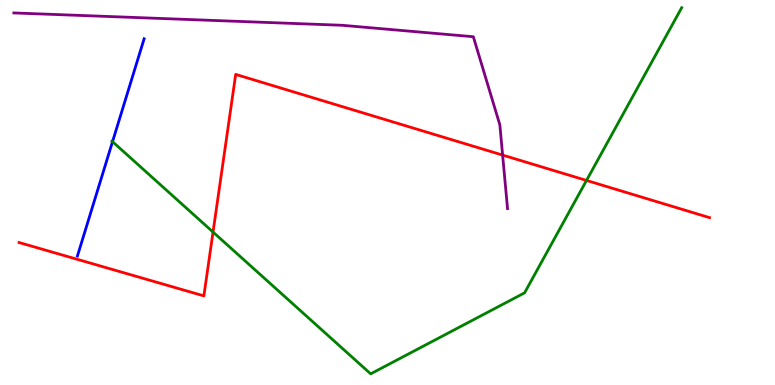[{'lines': ['blue', 'red'], 'intersections': []}, {'lines': ['green', 'red'], 'intersections': [{'x': 2.75, 'y': 3.97}, {'x': 7.57, 'y': 5.31}]}, {'lines': ['purple', 'red'], 'intersections': [{'x': 6.49, 'y': 5.97}]}, {'lines': ['blue', 'green'], 'intersections': [{'x': 1.45, 'y': 6.32}]}, {'lines': ['blue', 'purple'], 'intersections': []}, {'lines': ['green', 'purple'], 'intersections': []}]